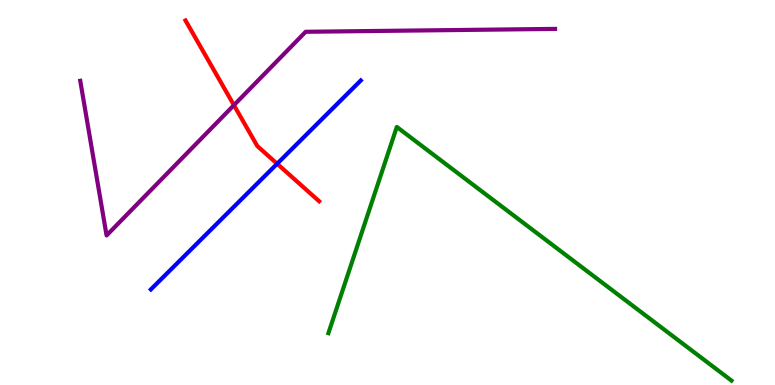[{'lines': ['blue', 'red'], 'intersections': [{'x': 3.58, 'y': 5.75}]}, {'lines': ['green', 'red'], 'intersections': []}, {'lines': ['purple', 'red'], 'intersections': [{'x': 3.02, 'y': 7.27}]}, {'lines': ['blue', 'green'], 'intersections': []}, {'lines': ['blue', 'purple'], 'intersections': []}, {'lines': ['green', 'purple'], 'intersections': []}]